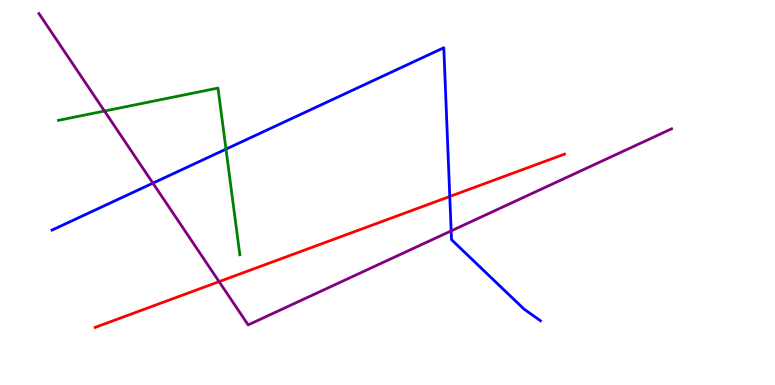[{'lines': ['blue', 'red'], 'intersections': [{'x': 5.8, 'y': 4.9}]}, {'lines': ['green', 'red'], 'intersections': []}, {'lines': ['purple', 'red'], 'intersections': [{'x': 2.83, 'y': 2.68}]}, {'lines': ['blue', 'green'], 'intersections': [{'x': 2.92, 'y': 6.13}]}, {'lines': ['blue', 'purple'], 'intersections': [{'x': 1.97, 'y': 5.24}, {'x': 5.82, 'y': 4.0}]}, {'lines': ['green', 'purple'], 'intersections': [{'x': 1.35, 'y': 7.12}]}]